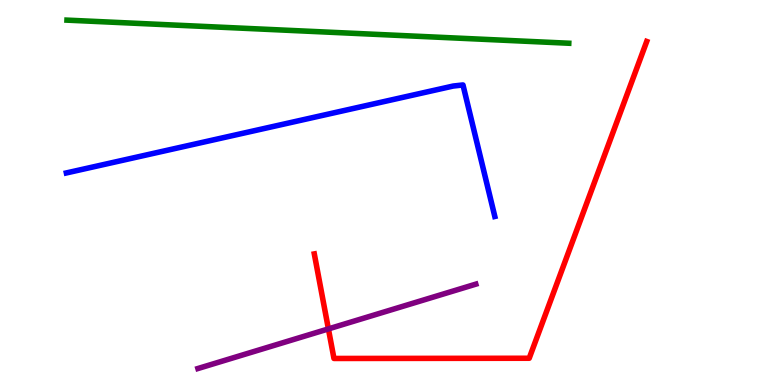[{'lines': ['blue', 'red'], 'intersections': []}, {'lines': ['green', 'red'], 'intersections': []}, {'lines': ['purple', 'red'], 'intersections': [{'x': 4.24, 'y': 1.46}]}, {'lines': ['blue', 'green'], 'intersections': []}, {'lines': ['blue', 'purple'], 'intersections': []}, {'lines': ['green', 'purple'], 'intersections': []}]